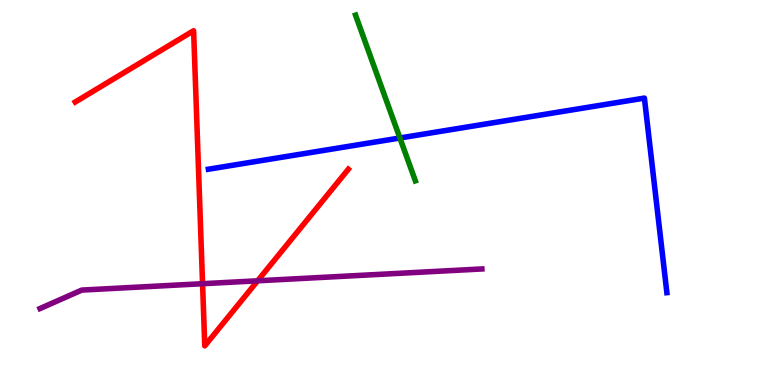[{'lines': ['blue', 'red'], 'intersections': []}, {'lines': ['green', 'red'], 'intersections': []}, {'lines': ['purple', 'red'], 'intersections': [{'x': 2.61, 'y': 2.63}, {'x': 3.32, 'y': 2.71}]}, {'lines': ['blue', 'green'], 'intersections': [{'x': 5.16, 'y': 6.42}]}, {'lines': ['blue', 'purple'], 'intersections': []}, {'lines': ['green', 'purple'], 'intersections': []}]